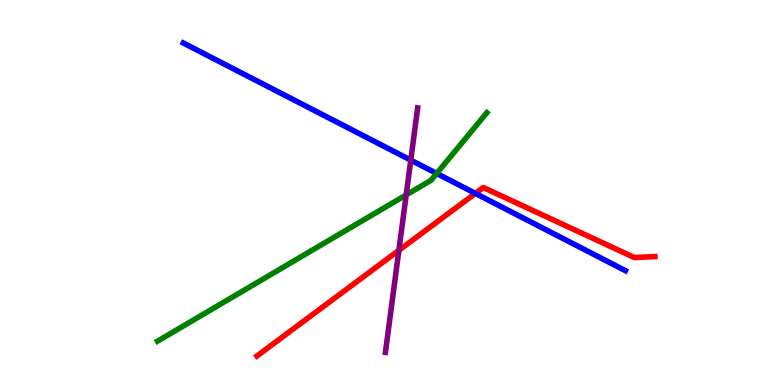[{'lines': ['blue', 'red'], 'intersections': [{'x': 6.13, 'y': 4.98}]}, {'lines': ['green', 'red'], 'intersections': []}, {'lines': ['purple', 'red'], 'intersections': [{'x': 5.15, 'y': 3.5}]}, {'lines': ['blue', 'green'], 'intersections': [{'x': 5.63, 'y': 5.49}]}, {'lines': ['blue', 'purple'], 'intersections': [{'x': 5.3, 'y': 5.84}]}, {'lines': ['green', 'purple'], 'intersections': [{'x': 5.24, 'y': 4.94}]}]